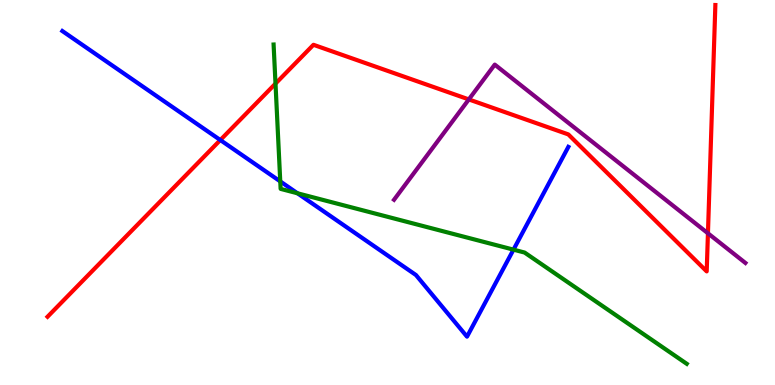[{'lines': ['blue', 'red'], 'intersections': [{'x': 2.84, 'y': 6.36}]}, {'lines': ['green', 'red'], 'intersections': [{'x': 3.55, 'y': 7.83}]}, {'lines': ['purple', 'red'], 'intersections': [{'x': 6.05, 'y': 7.42}, {'x': 9.13, 'y': 3.94}]}, {'lines': ['blue', 'green'], 'intersections': [{'x': 3.62, 'y': 5.29}, {'x': 3.84, 'y': 4.98}, {'x': 6.63, 'y': 3.52}]}, {'lines': ['blue', 'purple'], 'intersections': []}, {'lines': ['green', 'purple'], 'intersections': []}]